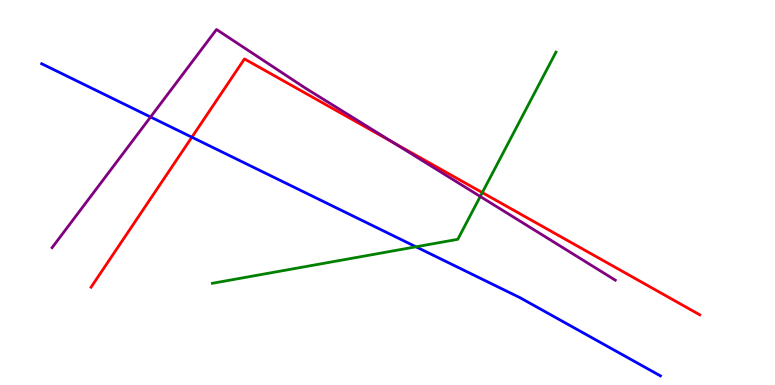[{'lines': ['blue', 'red'], 'intersections': [{'x': 2.48, 'y': 6.44}]}, {'lines': ['green', 'red'], 'intersections': [{'x': 6.22, 'y': 5.0}]}, {'lines': ['purple', 'red'], 'intersections': [{'x': 5.07, 'y': 6.3}]}, {'lines': ['blue', 'green'], 'intersections': [{'x': 5.37, 'y': 3.59}]}, {'lines': ['blue', 'purple'], 'intersections': [{'x': 1.94, 'y': 6.96}]}, {'lines': ['green', 'purple'], 'intersections': [{'x': 6.2, 'y': 4.9}]}]